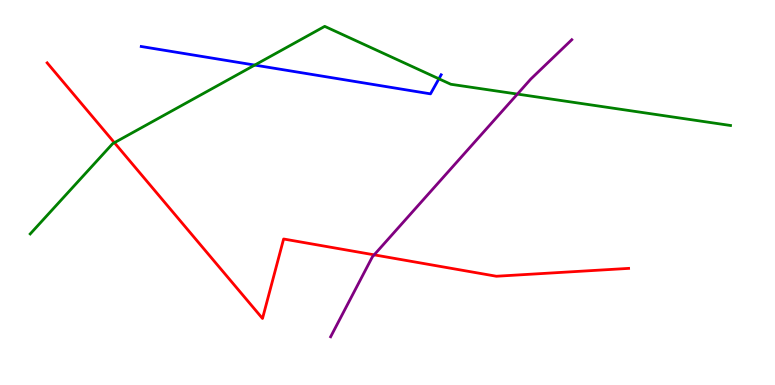[{'lines': ['blue', 'red'], 'intersections': []}, {'lines': ['green', 'red'], 'intersections': [{'x': 1.48, 'y': 6.29}]}, {'lines': ['purple', 'red'], 'intersections': [{'x': 4.83, 'y': 3.38}]}, {'lines': ['blue', 'green'], 'intersections': [{'x': 3.29, 'y': 8.31}, {'x': 5.66, 'y': 7.95}]}, {'lines': ['blue', 'purple'], 'intersections': []}, {'lines': ['green', 'purple'], 'intersections': [{'x': 6.68, 'y': 7.56}]}]